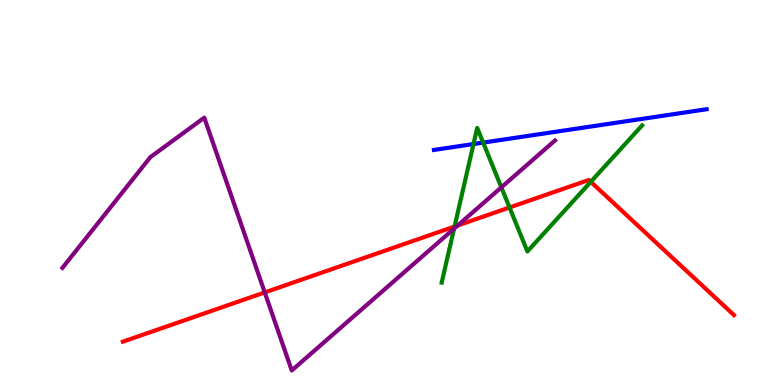[{'lines': ['blue', 'red'], 'intersections': []}, {'lines': ['green', 'red'], 'intersections': [{'x': 5.87, 'y': 4.12}, {'x': 6.57, 'y': 4.61}, {'x': 7.62, 'y': 5.28}]}, {'lines': ['purple', 'red'], 'intersections': [{'x': 3.42, 'y': 2.4}, {'x': 5.91, 'y': 4.14}]}, {'lines': ['blue', 'green'], 'intersections': [{'x': 6.11, 'y': 6.26}, {'x': 6.23, 'y': 6.3}]}, {'lines': ['blue', 'purple'], 'intersections': []}, {'lines': ['green', 'purple'], 'intersections': [{'x': 5.86, 'y': 4.06}, {'x': 6.47, 'y': 5.13}]}]